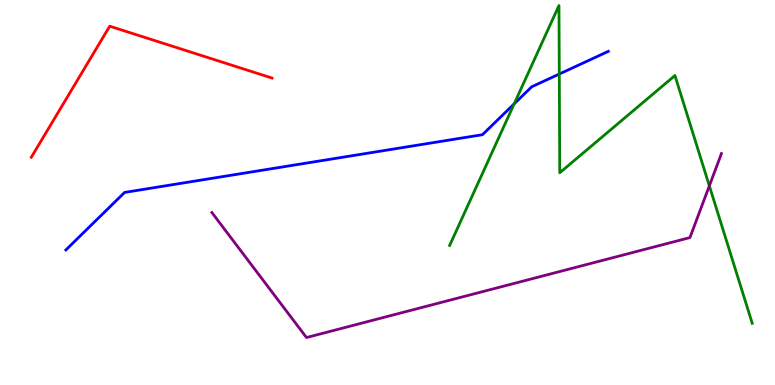[{'lines': ['blue', 'red'], 'intersections': []}, {'lines': ['green', 'red'], 'intersections': []}, {'lines': ['purple', 'red'], 'intersections': []}, {'lines': ['blue', 'green'], 'intersections': [{'x': 6.63, 'y': 7.3}, {'x': 7.22, 'y': 8.08}]}, {'lines': ['blue', 'purple'], 'intersections': []}, {'lines': ['green', 'purple'], 'intersections': [{'x': 9.15, 'y': 5.17}]}]